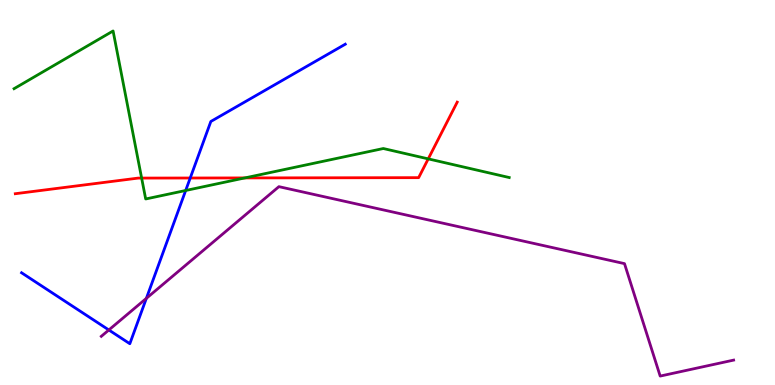[{'lines': ['blue', 'red'], 'intersections': [{'x': 2.45, 'y': 5.38}]}, {'lines': ['green', 'red'], 'intersections': [{'x': 1.83, 'y': 5.37}, {'x': 3.16, 'y': 5.38}, {'x': 5.53, 'y': 5.87}]}, {'lines': ['purple', 'red'], 'intersections': []}, {'lines': ['blue', 'green'], 'intersections': [{'x': 2.4, 'y': 5.05}]}, {'lines': ['blue', 'purple'], 'intersections': [{'x': 1.4, 'y': 1.43}, {'x': 1.89, 'y': 2.25}]}, {'lines': ['green', 'purple'], 'intersections': []}]